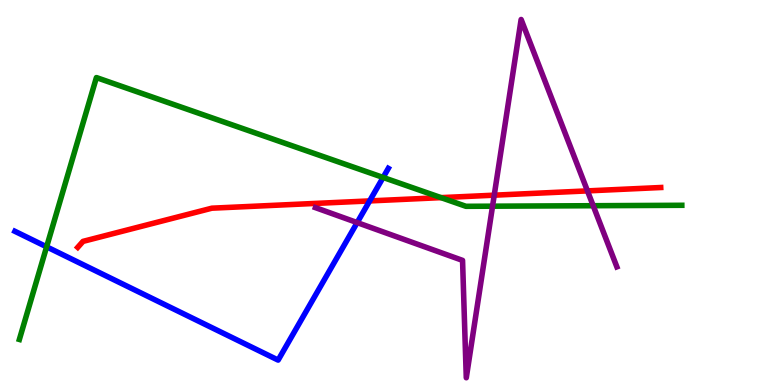[{'lines': ['blue', 'red'], 'intersections': [{'x': 4.77, 'y': 4.78}]}, {'lines': ['green', 'red'], 'intersections': [{'x': 5.69, 'y': 4.87}]}, {'lines': ['purple', 'red'], 'intersections': [{'x': 6.38, 'y': 4.93}, {'x': 7.58, 'y': 5.04}]}, {'lines': ['blue', 'green'], 'intersections': [{'x': 0.602, 'y': 3.59}, {'x': 4.94, 'y': 5.39}]}, {'lines': ['blue', 'purple'], 'intersections': [{'x': 4.61, 'y': 4.22}]}, {'lines': ['green', 'purple'], 'intersections': [{'x': 6.36, 'y': 4.64}, {'x': 7.65, 'y': 4.66}]}]